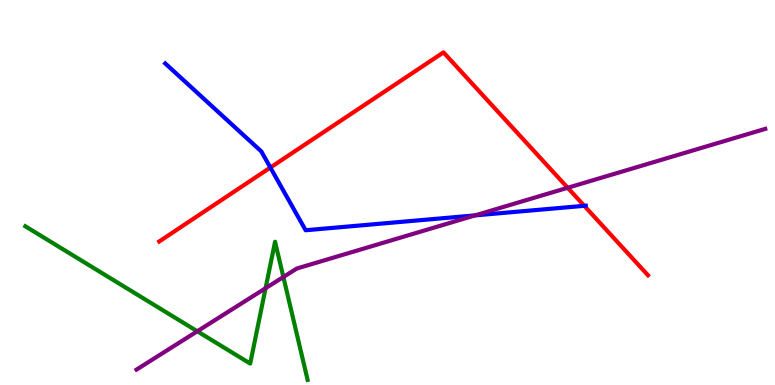[{'lines': ['blue', 'red'], 'intersections': [{'x': 3.49, 'y': 5.65}, {'x': 7.54, 'y': 4.65}]}, {'lines': ['green', 'red'], 'intersections': []}, {'lines': ['purple', 'red'], 'intersections': [{'x': 7.33, 'y': 5.12}]}, {'lines': ['blue', 'green'], 'intersections': []}, {'lines': ['blue', 'purple'], 'intersections': [{'x': 6.13, 'y': 4.41}]}, {'lines': ['green', 'purple'], 'intersections': [{'x': 2.55, 'y': 1.4}, {'x': 3.43, 'y': 2.51}, {'x': 3.66, 'y': 2.81}]}]